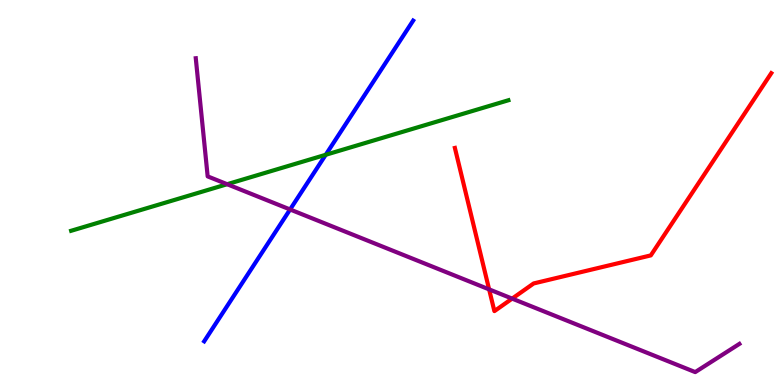[{'lines': ['blue', 'red'], 'intersections': []}, {'lines': ['green', 'red'], 'intersections': []}, {'lines': ['purple', 'red'], 'intersections': [{'x': 6.31, 'y': 2.48}, {'x': 6.61, 'y': 2.24}]}, {'lines': ['blue', 'green'], 'intersections': [{'x': 4.2, 'y': 5.98}]}, {'lines': ['blue', 'purple'], 'intersections': [{'x': 3.74, 'y': 4.56}]}, {'lines': ['green', 'purple'], 'intersections': [{'x': 2.93, 'y': 5.22}]}]